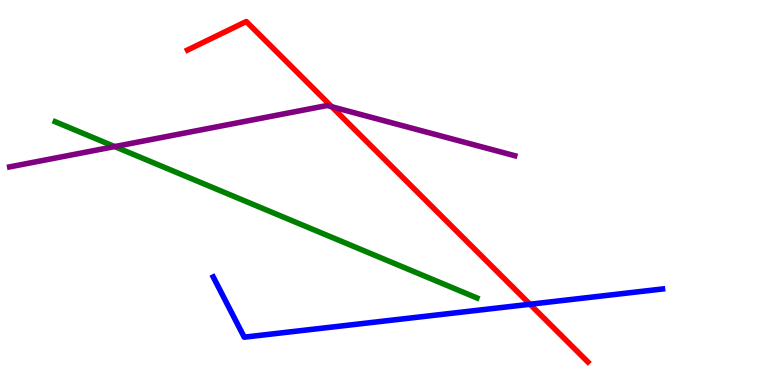[{'lines': ['blue', 'red'], 'intersections': [{'x': 6.84, 'y': 2.1}]}, {'lines': ['green', 'red'], 'intersections': []}, {'lines': ['purple', 'red'], 'intersections': [{'x': 4.28, 'y': 7.23}]}, {'lines': ['blue', 'green'], 'intersections': []}, {'lines': ['blue', 'purple'], 'intersections': []}, {'lines': ['green', 'purple'], 'intersections': [{'x': 1.48, 'y': 6.19}]}]